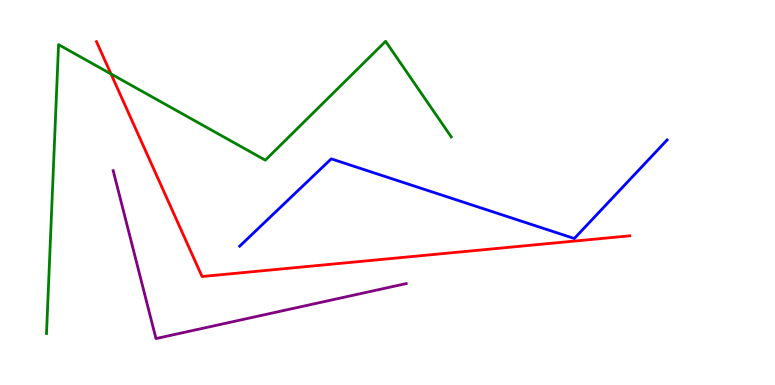[{'lines': ['blue', 'red'], 'intersections': []}, {'lines': ['green', 'red'], 'intersections': [{'x': 1.43, 'y': 8.08}]}, {'lines': ['purple', 'red'], 'intersections': []}, {'lines': ['blue', 'green'], 'intersections': []}, {'lines': ['blue', 'purple'], 'intersections': []}, {'lines': ['green', 'purple'], 'intersections': []}]